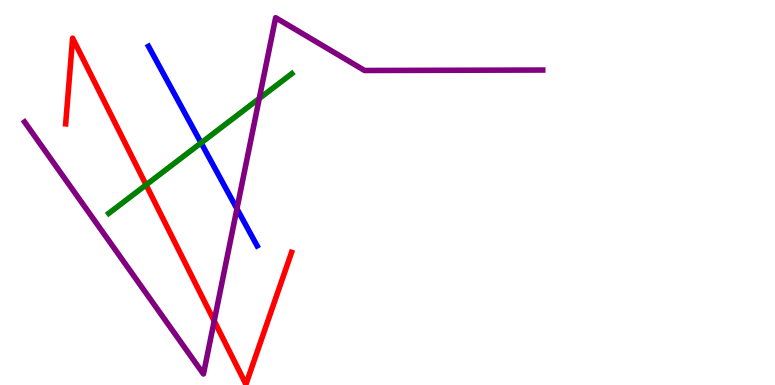[{'lines': ['blue', 'red'], 'intersections': []}, {'lines': ['green', 'red'], 'intersections': [{'x': 1.88, 'y': 5.2}]}, {'lines': ['purple', 'red'], 'intersections': [{'x': 2.76, 'y': 1.66}]}, {'lines': ['blue', 'green'], 'intersections': [{'x': 2.59, 'y': 6.29}]}, {'lines': ['blue', 'purple'], 'intersections': [{'x': 3.06, 'y': 4.58}]}, {'lines': ['green', 'purple'], 'intersections': [{'x': 3.35, 'y': 7.44}]}]